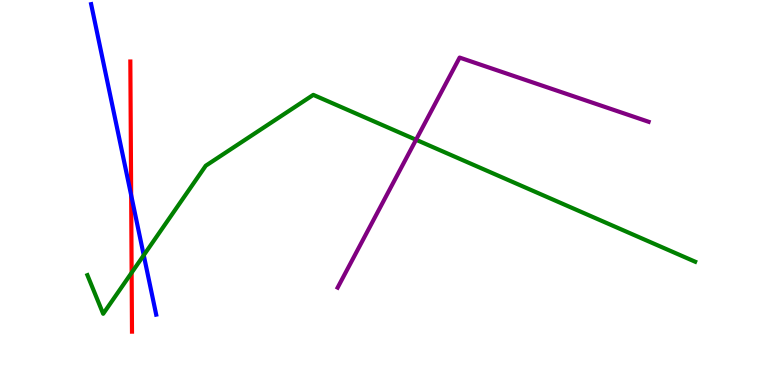[{'lines': ['blue', 'red'], 'intersections': [{'x': 1.69, 'y': 4.93}]}, {'lines': ['green', 'red'], 'intersections': [{'x': 1.7, 'y': 2.92}]}, {'lines': ['purple', 'red'], 'intersections': []}, {'lines': ['blue', 'green'], 'intersections': [{'x': 1.85, 'y': 3.37}]}, {'lines': ['blue', 'purple'], 'intersections': []}, {'lines': ['green', 'purple'], 'intersections': [{'x': 5.37, 'y': 6.37}]}]